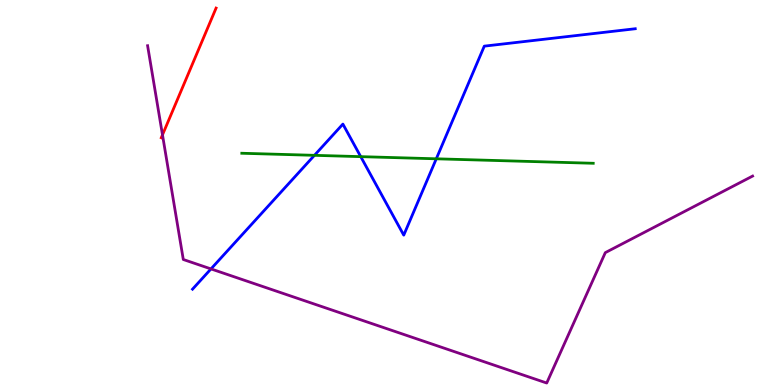[{'lines': ['blue', 'red'], 'intersections': []}, {'lines': ['green', 'red'], 'intersections': []}, {'lines': ['purple', 'red'], 'intersections': [{'x': 2.1, 'y': 6.5}]}, {'lines': ['blue', 'green'], 'intersections': [{'x': 4.06, 'y': 5.97}, {'x': 4.65, 'y': 5.93}, {'x': 5.63, 'y': 5.88}]}, {'lines': ['blue', 'purple'], 'intersections': [{'x': 2.72, 'y': 3.02}]}, {'lines': ['green', 'purple'], 'intersections': []}]